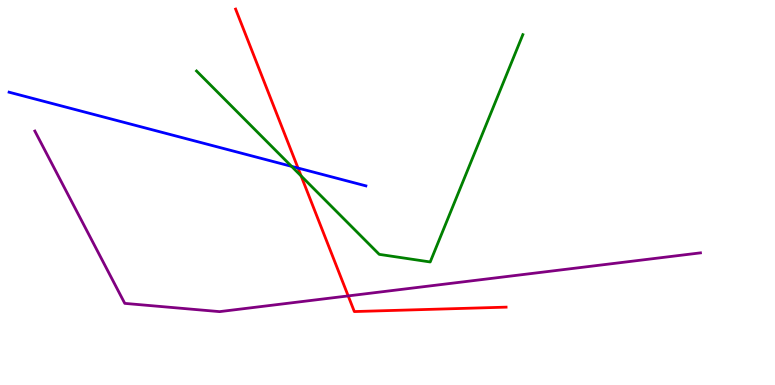[{'lines': ['blue', 'red'], 'intersections': [{'x': 3.85, 'y': 5.64}]}, {'lines': ['green', 'red'], 'intersections': [{'x': 3.89, 'y': 5.43}]}, {'lines': ['purple', 'red'], 'intersections': [{'x': 4.49, 'y': 2.31}]}, {'lines': ['blue', 'green'], 'intersections': [{'x': 3.76, 'y': 5.68}]}, {'lines': ['blue', 'purple'], 'intersections': []}, {'lines': ['green', 'purple'], 'intersections': []}]